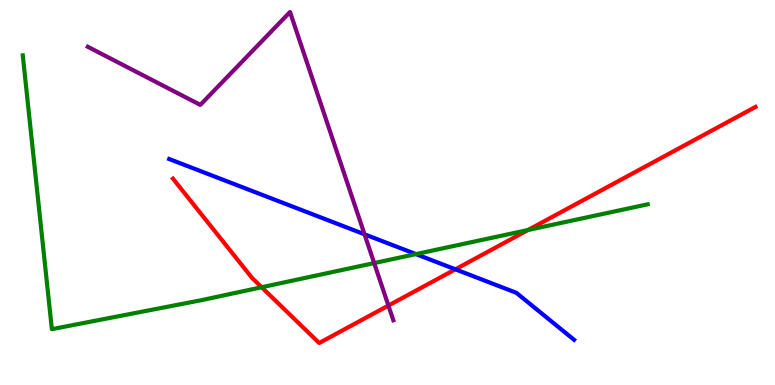[{'lines': ['blue', 'red'], 'intersections': [{'x': 5.88, 'y': 3.0}]}, {'lines': ['green', 'red'], 'intersections': [{'x': 3.38, 'y': 2.54}, {'x': 6.81, 'y': 4.03}]}, {'lines': ['purple', 'red'], 'intersections': [{'x': 5.01, 'y': 2.06}]}, {'lines': ['blue', 'green'], 'intersections': [{'x': 5.37, 'y': 3.4}]}, {'lines': ['blue', 'purple'], 'intersections': [{'x': 4.7, 'y': 3.91}]}, {'lines': ['green', 'purple'], 'intersections': [{'x': 4.83, 'y': 3.17}]}]